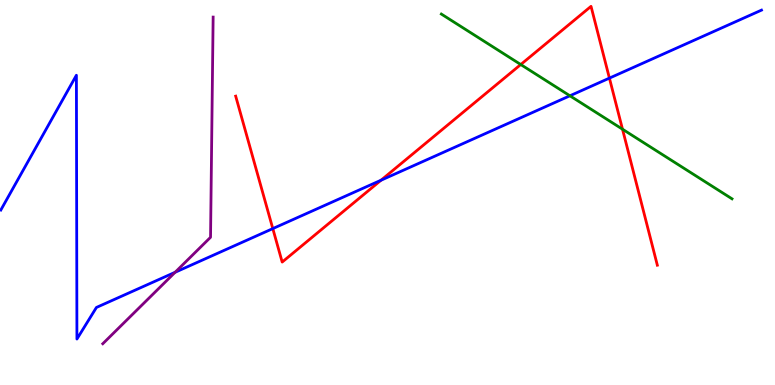[{'lines': ['blue', 'red'], 'intersections': [{'x': 3.52, 'y': 4.06}, {'x': 4.92, 'y': 5.32}, {'x': 7.86, 'y': 7.97}]}, {'lines': ['green', 'red'], 'intersections': [{'x': 6.72, 'y': 8.32}, {'x': 8.03, 'y': 6.64}]}, {'lines': ['purple', 'red'], 'intersections': []}, {'lines': ['blue', 'green'], 'intersections': [{'x': 7.35, 'y': 7.51}]}, {'lines': ['blue', 'purple'], 'intersections': [{'x': 2.26, 'y': 2.93}]}, {'lines': ['green', 'purple'], 'intersections': []}]